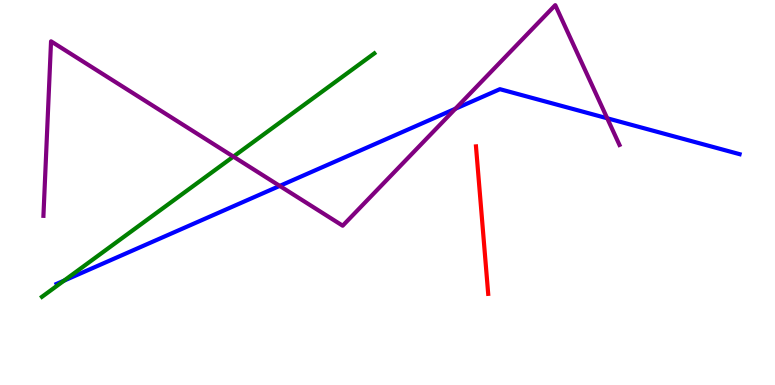[{'lines': ['blue', 'red'], 'intersections': []}, {'lines': ['green', 'red'], 'intersections': []}, {'lines': ['purple', 'red'], 'intersections': []}, {'lines': ['blue', 'green'], 'intersections': [{'x': 0.826, 'y': 2.71}]}, {'lines': ['blue', 'purple'], 'intersections': [{'x': 3.61, 'y': 5.17}, {'x': 5.88, 'y': 7.18}, {'x': 7.84, 'y': 6.93}]}, {'lines': ['green', 'purple'], 'intersections': [{'x': 3.01, 'y': 5.93}]}]